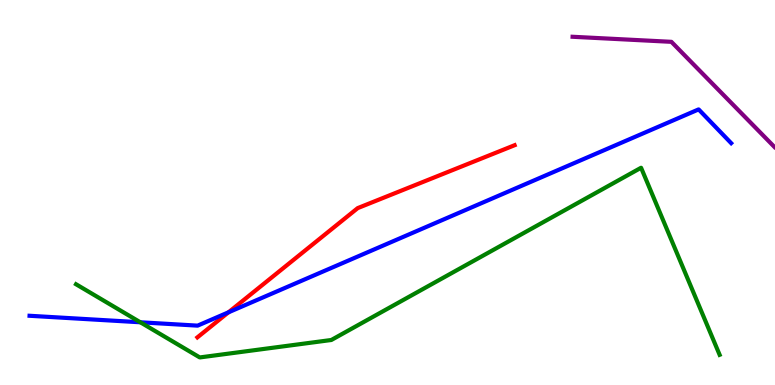[{'lines': ['blue', 'red'], 'intersections': [{'x': 2.95, 'y': 1.89}]}, {'lines': ['green', 'red'], 'intersections': []}, {'lines': ['purple', 'red'], 'intersections': []}, {'lines': ['blue', 'green'], 'intersections': [{'x': 1.81, 'y': 1.63}]}, {'lines': ['blue', 'purple'], 'intersections': []}, {'lines': ['green', 'purple'], 'intersections': []}]